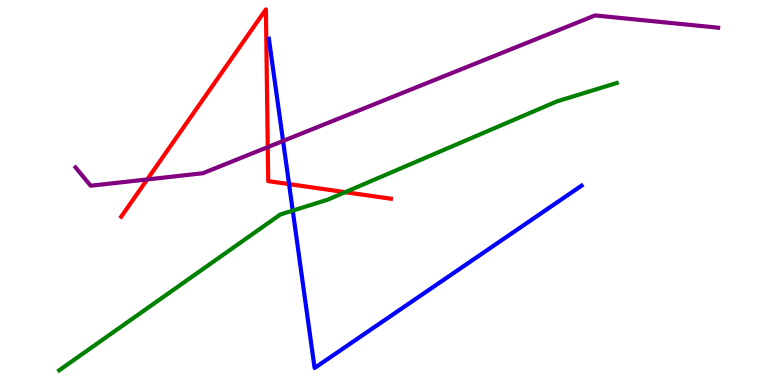[{'lines': ['blue', 'red'], 'intersections': [{'x': 3.73, 'y': 5.22}]}, {'lines': ['green', 'red'], 'intersections': [{'x': 4.45, 'y': 5.01}]}, {'lines': ['purple', 'red'], 'intersections': [{'x': 1.9, 'y': 5.34}, {'x': 3.45, 'y': 6.18}]}, {'lines': ['blue', 'green'], 'intersections': [{'x': 3.78, 'y': 4.53}]}, {'lines': ['blue', 'purple'], 'intersections': [{'x': 3.65, 'y': 6.34}]}, {'lines': ['green', 'purple'], 'intersections': []}]